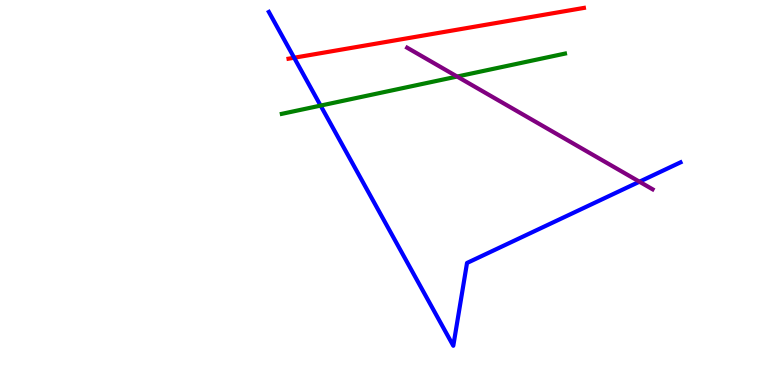[{'lines': ['blue', 'red'], 'intersections': [{'x': 3.8, 'y': 8.5}]}, {'lines': ['green', 'red'], 'intersections': []}, {'lines': ['purple', 'red'], 'intersections': []}, {'lines': ['blue', 'green'], 'intersections': [{'x': 4.14, 'y': 7.26}]}, {'lines': ['blue', 'purple'], 'intersections': [{'x': 8.25, 'y': 5.28}]}, {'lines': ['green', 'purple'], 'intersections': [{'x': 5.9, 'y': 8.01}]}]